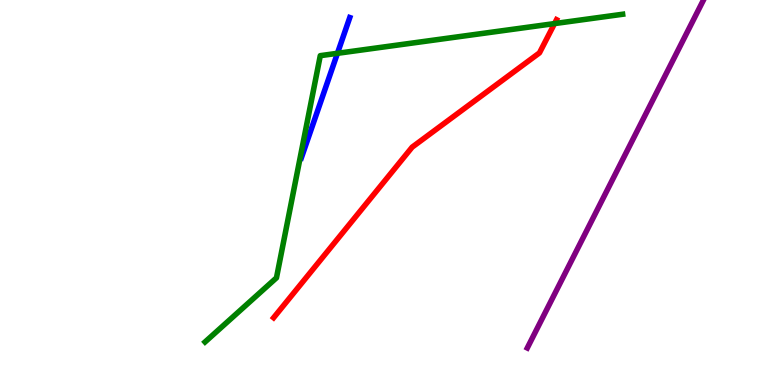[{'lines': ['blue', 'red'], 'intersections': []}, {'lines': ['green', 'red'], 'intersections': [{'x': 7.16, 'y': 9.39}]}, {'lines': ['purple', 'red'], 'intersections': []}, {'lines': ['blue', 'green'], 'intersections': [{'x': 4.35, 'y': 8.62}]}, {'lines': ['blue', 'purple'], 'intersections': []}, {'lines': ['green', 'purple'], 'intersections': []}]